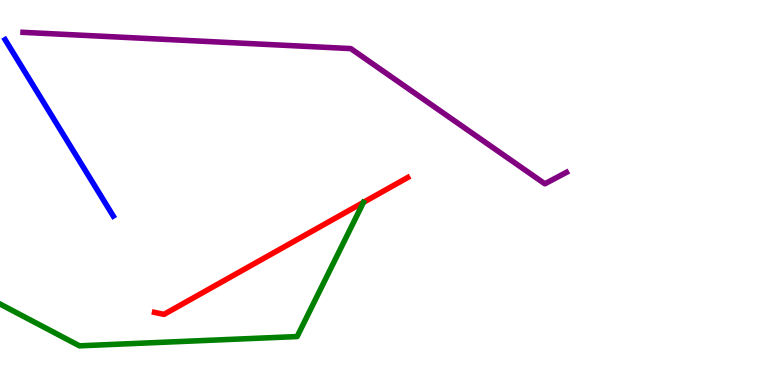[{'lines': ['blue', 'red'], 'intersections': []}, {'lines': ['green', 'red'], 'intersections': [{'x': 4.69, 'y': 4.74}]}, {'lines': ['purple', 'red'], 'intersections': []}, {'lines': ['blue', 'green'], 'intersections': []}, {'lines': ['blue', 'purple'], 'intersections': []}, {'lines': ['green', 'purple'], 'intersections': []}]